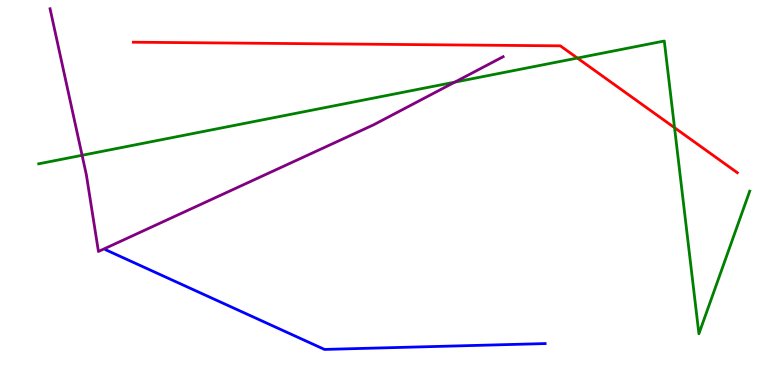[{'lines': ['blue', 'red'], 'intersections': []}, {'lines': ['green', 'red'], 'intersections': [{'x': 7.45, 'y': 8.49}, {'x': 8.7, 'y': 6.68}]}, {'lines': ['purple', 'red'], 'intersections': []}, {'lines': ['blue', 'green'], 'intersections': []}, {'lines': ['blue', 'purple'], 'intersections': []}, {'lines': ['green', 'purple'], 'intersections': [{'x': 1.06, 'y': 5.97}, {'x': 5.87, 'y': 7.87}]}]